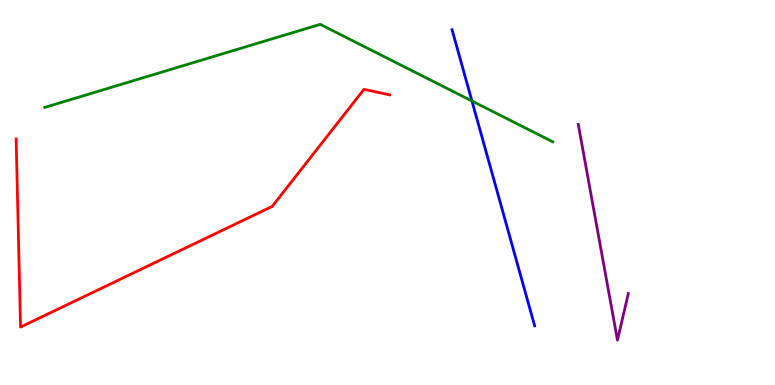[{'lines': ['blue', 'red'], 'intersections': []}, {'lines': ['green', 'red'], 'intersections': []}, {'lines': ['purple', 'red'], 'intersections': []}, {'lines': ['blue', 'green'], 'intersections': [{'x': 6.09, 'y': 7.38}]}, {'lines': ['blue', 'purple'], 'intersections': []}, {'lines': ['green', 'purple'], 'intersections': []}]